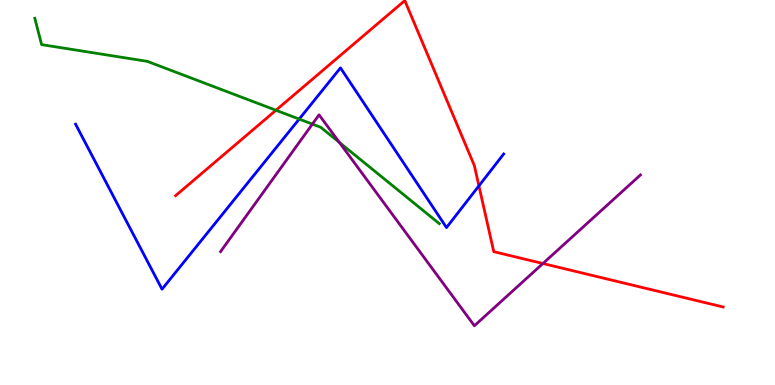[{'lines': ['blue', 'red'], 'intersections': [{'x': 6.18, 'y': 5.17}]}, {'lines': ['green', 'red'], 'intersections': [{'x': 3.56, 'y': 7.14}]}, {'lines': ['purple', 'red'], 'intersections': [{'x': 7.01, 'y': 3.16}]}, {'lines': ['blue', 'green'], 'intersections': [{'x': 3.86, 'y': 6.91}]}, {'lines': ['blue', 'purple'], 'intersections': []}, {'lines': ['green', 'purple'], 'intersections': [{'x': 4.03, 'y': 6.78}, {'x': 4.38, 'y': 6.3}]}]